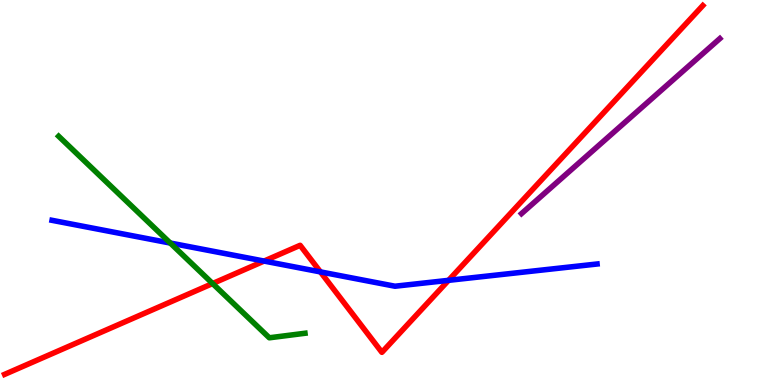[{'lines': ['blue', 'red'], 'intersections': [{'x': 3.41, 'y': 3.22}, {'x': 4.13, 'y': 2.94}, {'x': 5.79, 'y': 2.72}]}, {'lines': ['green', 'red'], 'intersections': [{'x': 2.74, 'y': 2.64}]}, {'lines': ['purple', 'red'], 'intersections': []}, {'lines': ['blue', 'green'], 'intersections': [{'x': 2.2, 'y': 3.69}]}, {'lines': ['blue', 'purple'], 'intersections': []}, {'lines': ['green', 'purple'], 'intersections': []}]